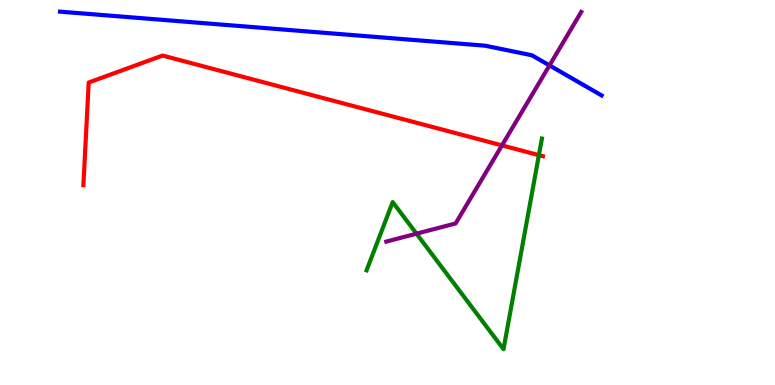[{'lines': ['blue', 'red'], 'intersections': []}, {'lines': ['green', 'red'], 'intersections': [{'x': 6.95, 'y': 5.97}]}, {'lines': ['purple', 'red'], 'intersections': [{'x': 6.48, 'y': 6.22}]}, {'lines': ['blue', 'green'], 'intersections': []}, {'lines': ['blue', 'purple'], 'intersections': [{'x': 7.09, 'y': 8.3}]}, {'lines': ['green', 'purple'], 'intersections': [{'x': 5.37, 'y': 3.93}]}]